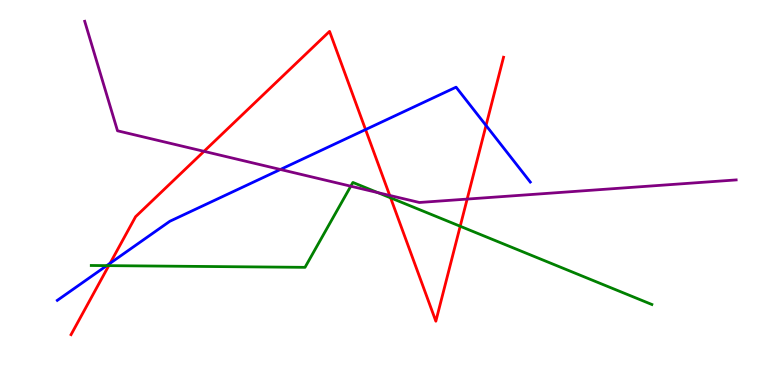[{'lines': ['blue', 'red'], 'intersections': [{'x': 1.42, 'y': 3.16}, {'x': 4.72, 'y': 6.63}, {'x': 6.27, 'y': 6.74}]}, {'lines': ['green', 'red'], 'intersections': [{'x': 1.4, 'y': 3.1}, {'x': 5.04, 'y': 4.86}, {'x': 5.94, 'y': 4.12}]}, {'lines': ['purple', 'red'], 'intersections': [{'x': 2.63, 'y': 6.07}, {'x': 5.03, 'y': 4.92}, {'x': 6.03, 'y': 4.83}]}, {'lines': ['blue', 'green'], 'intersections': [{'x': 1.38, 'y': 3.1}]}, {'lines': ['blue', 'purple'], 'intersections': [{'x': 3.62, 'y': 5.6}]}, {'lines': ['green', 'purple'], 'intersections': [{'x': 4.53, 'y': 5.16}, {'x': 4.87, 'y': 5.0}]}]